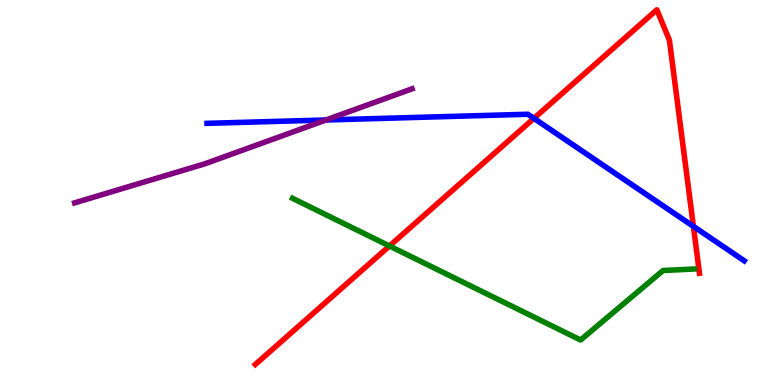[{'lines': ['blue', 'red'], 'intersections': [{'x': 6.89, 'y': 6.93}, {'x': 8.95, 'y': 4.12}]}, {'lines': ['green', 'red'], 'intersections': [{'x': 5.03, 'y': 3.61}]}, {'lines': ['purple', 'red'], 'intersections': []}, {'lines': ['blue', 'green'], 'intersections': []}, {'lines': ['blue', 'purple'], 'intersections': [{'x': 4.21, 'y': 6.88}]}, {'lines': ['green', 'purple'], 'intersections': []}]